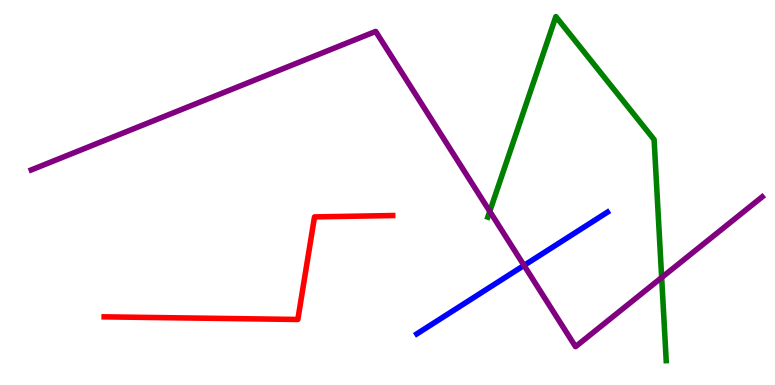[{'lines': ['blue', 'red'], 'intersections': []}, {'lines': ['green', 'red'], 'intersections': []}, {'lines': ['purple', 'red'], 'intersections': []}, {'lines': ['blue', 'green'], 'intersections': []}, {'lines': ['blue', 'purple'], 'intersections': [{'x': 6.76, 'y': 3.11}]}, {'lines': ['green', 'purple'], 'intersections': [{'x': 6.32, 'y': 4.51}, {'x': 8.54, 'y': 2.79}]}]